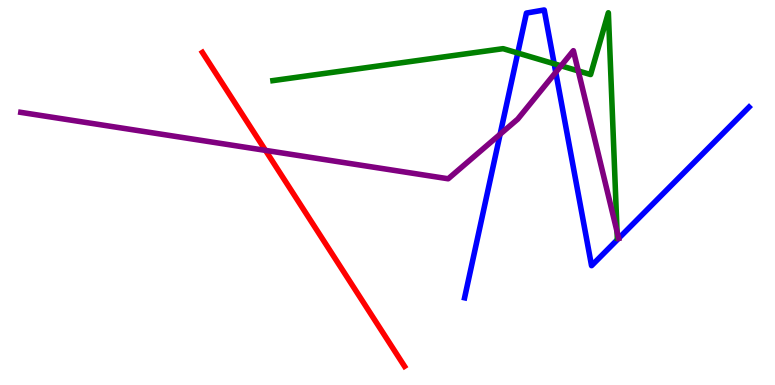[{'lines': ['blue', 'red'], 'intersections': []}, {'lines': ['green', 'red'], 'intersections': []}, {'lines': ['purple', 'red'], 'intersections': [{'x': 3.43, 'y': 6.09}]}, {'lines': ['blue', 'green'], 'intersections': [{'x': 6.68, 'y': 8.62}, {'x': 7.15, 'y': 8.34}]}, {'lines': ['blue', 'purple'], 'intersections': [{'x': 6.45, 'y': 6.51}, {'x': 7.17, 'y': 8.12}, {'x': 7.98, 'y': 3.81}]}, {'lines': ['green', 'purple'], 'intersections': [{'x': 7.24, 'y': 8.29}, {'x': 7.46, 'y': 8.16}, {'x': 7.96, 'y': 3.98}]}]